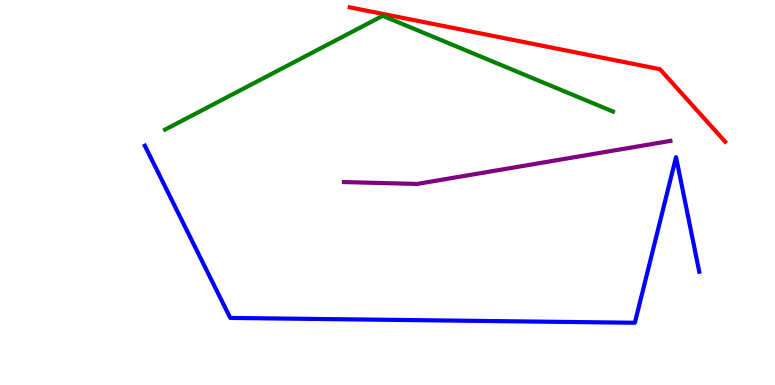[{'lines': ['blue', 'red'], 'intersections': []}, {'lines': ['green', 'red'], 'intersections': []}, {'lines': ['purple', 'red'], 'intersections': []}, {'lines': ['blue', 'green'], 'intersections': []}, {'lines': ['blue', 'purple'], 'intersections': []}, {'lines': ['green', 'purple'], 'intersections': []}]